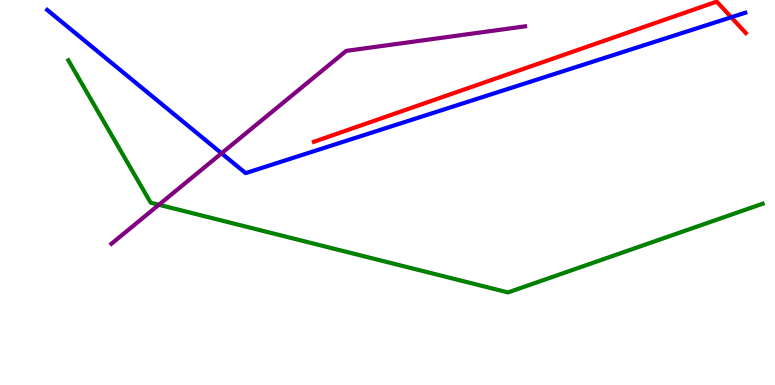[{'lines': ['blue', 'red'], 'intersections': [{'x': 9.44, 'y': 9.55}]}, {'lines': ['green', 'red'], 'intersections': []}, {'lines': ['purple', 'red'], 'intersections': []}, {'lines': ['blue', 'green'], 'intersections': []}, {'lines': ['blue', 'purple'], 'intersections': [{'x': 2.86, 'y': 6.02}]}, {'lines': ['green', 'purple'], 'intersections': [{'x': 2.05, 'y': 4.68}]}]